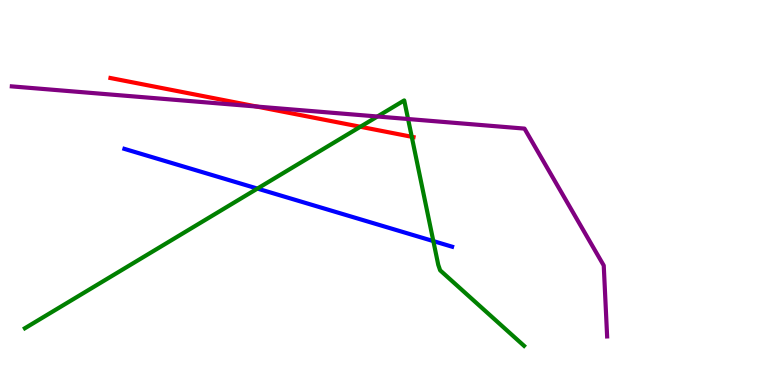[{'lines': ['blue', 'red'], 'intersections': []}, {'lines': ['green', 'red'], 'intersections': [{'x': 4.65, 'y': 6.71}, {'x': 5.31, 'y': 6.45}]}, {'lines': ['purple', 'red'], 'intersections': [{'x': 3.31, 'y': 7.23}]}, {'lines': ['blue', 'green'], 'intersections': [{'x': 3.32, 'y': 5.1}, {'x': 5.59, 'y': 3.74}]}, {'lines': ['blue', 'purple'], 'intersections': []}, {'lines': ['green', 'purple'], 'intersections': [{'x': 4.87, 'y': 6.97}, {'x': 5.27, 'y': 6.91}]}]